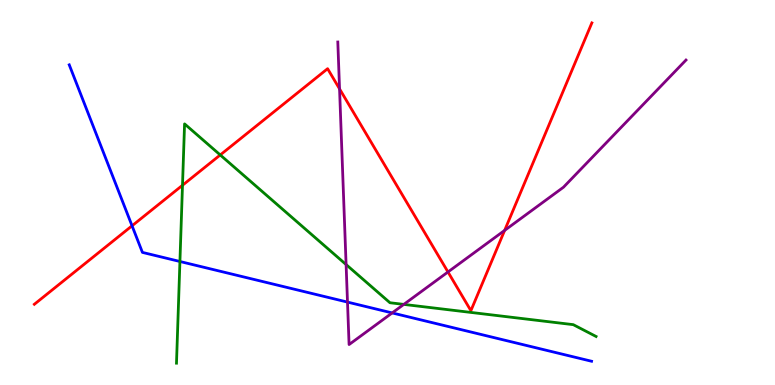[{'lines': ['blue', 'red'], 'intersections': [{'x': 1.7, 'y': 4.14}]}, {'lines': ['green', 'red'], 'intersections': [{'x': 2.35, 'y': 5.19}, {'x': 2.84, 'y': 5.98}]}, {'lines': ['purple', 'red'], 'intersections': [{'x': 4.38, 'y': 7.69}, {'x': 5.78, 'y': 2.94}, {'x': 6.51, 'y': 4.02}]}, {'lines': ['blue', 'green'], 'intersections': [{'x': 2.32, 'y': 3.21}]}, {'lines': ['blue', 'purple'], 'intersections': [{'x': 4.48, 'y': 2.15}, {'x': 5.06, 'y': 1.87}]}, {'lines': ['green', 'purple'], 'intersections': [{'x': 4.47, 'y': 3.13}, {'x': 5.21, 'y': 2.09}]}]